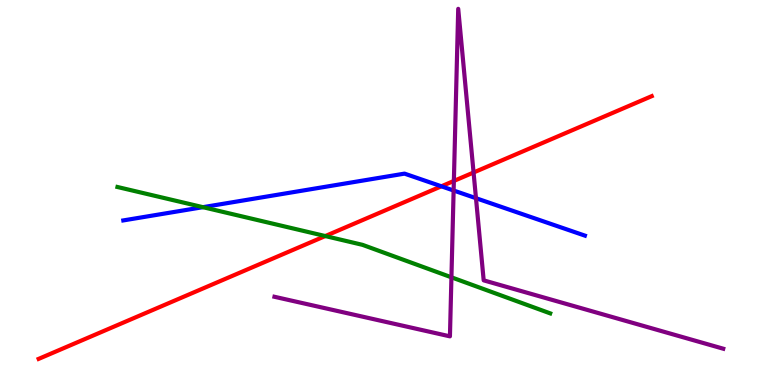[{'lines': ['blue', 'red'], 'intersections': [{'x': 5.7, 'y': 5.16}]}, {'lines': ['green', 'red'], 'intersections': [{'x': 4.2, 'y': 3.87}]}, {'lines': ['purple', 'red'], 'intersections': [{'x': 5.86, 'y': 5.3}, {'x': 6.11, 'y': 5.52}]}, {'lines': ['blue', 'green'], 'intersections': [{'x': 2.62, 'y': 4.62}]}, {'lines': ['blue', 'purple'], 'intersections': [{'x': 5.85, 'y': 5.05}, {'x': 6.14, 'y': 4.85}]}, {'lines': ['green', 'purple'], 'intersections': [{'x': 5.82, 'y': 2.8}]}]